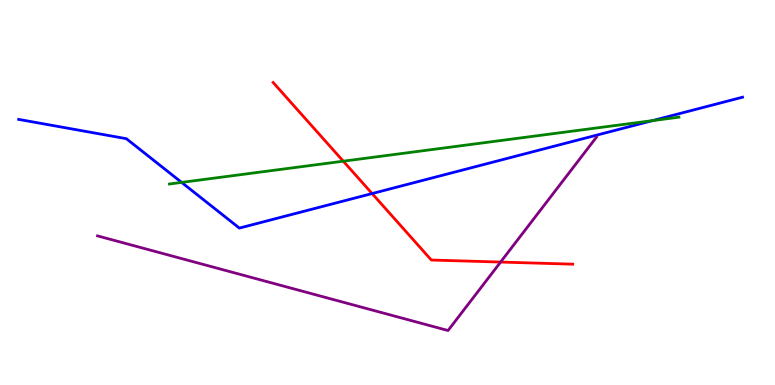[{'lines': ['blue', 'red'], 'intersections': [{'x': 4.8, 'y': 4.97}]}, {'lines': ['green', 'red'], 'intersections': [{'x': 4.43, 'y': 5.81}]}, {'lines': ['purple', 'red'], 'intersections': [{'x': 6.46, 'y': 3.19}]}, {'lines': ['blue', 'green'], 'intersections': [{'x': 2.34, 'y': 5.26}, {'x': 8.42, 'y': 6.87}]}, {'lines': ['blue', 'purple'], 'intersections': []}, {'lines': ['green', 'purple'], 'intersections': []}]